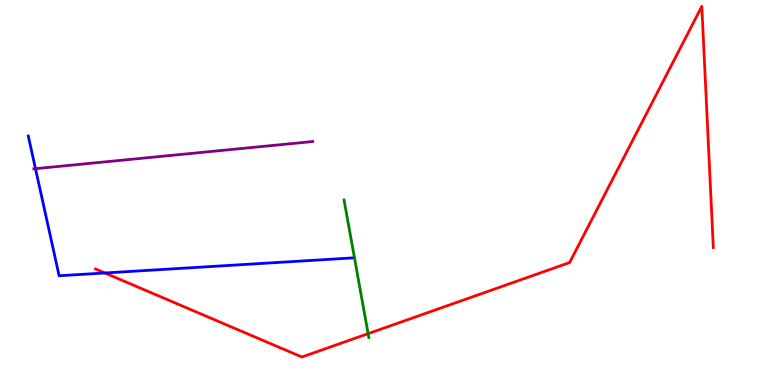[{'lines': ['blue', 'red'], 'intersections': [{'x': 1.35, 'y': 2.91}]}, {'lines': ['green', 'red'], 'intersections': [{'x': 4.75, 'y': 1.33}]}, {'lines': ['purple', 'red'], 'intersections': []}, {'lines': ['blue', 'green'], 'intersections': []}, {'lines': ['blue', 'purple'], 'intersections': [{'x': 0.458, 'y': 5.62}]}, {'lines': ['green', 'purple'], 'intersections': []}]